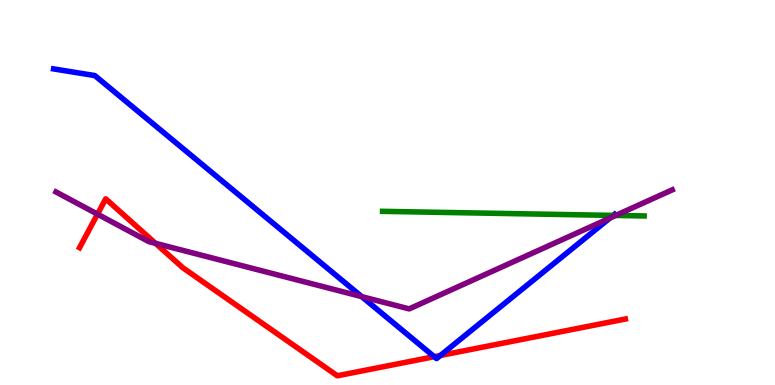[{'lines': ['blue', 'red'], 'intersections': [{'x': 5.6, 'y': 0.735}, {'x': 5.68, 'y': 0.767}]}, {'lines': ['green', 'red'], 'intersections': []}, {'lines': ['purple', 'red'], 'intersections': [{'x': 1.26, 'y': 4.44}, {'x': 2.01, 'y': 3.68}]}, {'lines': ['blue', 'green'], 'intersections': [{'x': 7.91, 'y': 4.41}]}, {'lines': ['blue', 'purple'], 'intersections': [{'x': 4.67, 'y': 2.3}, {'x': 7.87, 'y': 4.34}]}, {'lines': ['green', 'purple'], 'intersections': [{'x': 7.94, 'y': 4.4}]}]